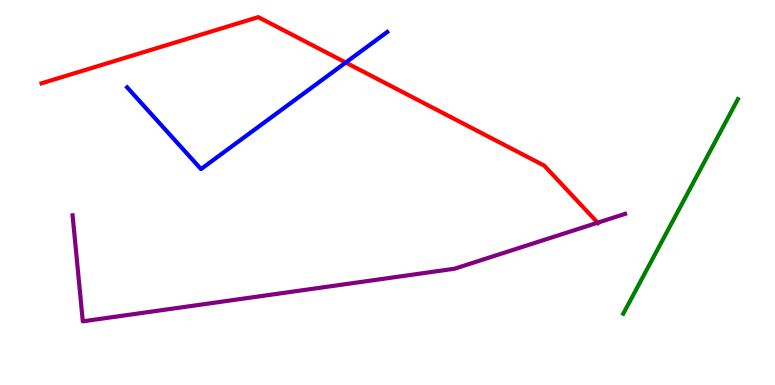[{'lines': ['blue', 'red'], 'intersections': [{'x': 4.46, 'y': 8.38}]}, {'lines': ['green', 'red'], 'intersections': []}, {'lines': ['purple', 'red'], 'intersections': [{'x': 7.71, 'y': 4.22}]}, {'lines': ['blue', 'green'], 'intersections': []}, {'lines': ['blue', 'purple'], 'intersections': []}, {'lines': ['green', 'purple'], 'intersections': []}]